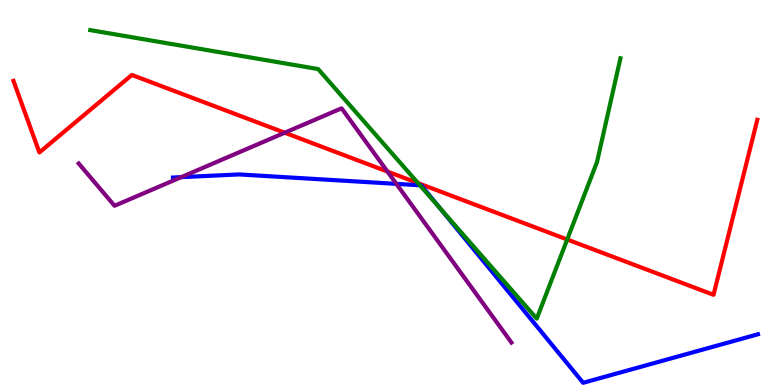[{'lines': ['blue', 'red'], 'intersections': []}, {'lines': ['green', 'red'], 'intersections': [{'x': 5.39, 'y': 5.24}, {'x': 7.32, 'y': 3.78}]}, {'lines': ['purple', 'red'], 'intersections': [{'x': 3.67, 'y': 6.55}, {'x': 5.0, 'y': 5.54}]}, {'lines': ['blue', 'green'], 'intersections': [{'x': 5.42, 'y': 5.19}, {'x': 5.68, 'y': 4.59}]}, {'lines': ['blue', 'purple'], 'intersections': [{'x': 2.34, 'y': 5.4}, {'x': 5.11, 'y': 5.22}]}, {'lines': ['green', 'purple'], 'intersections': []}]